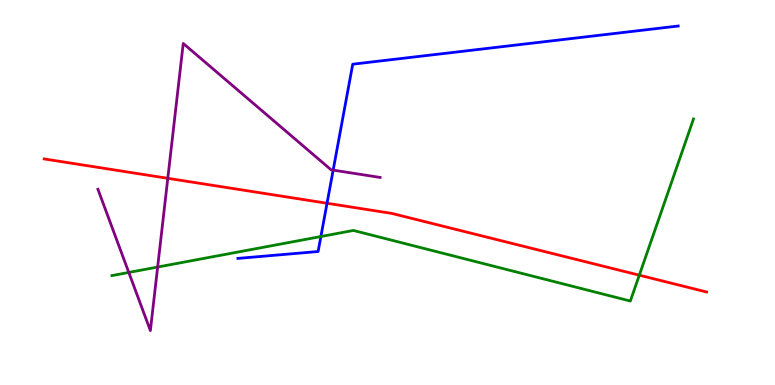[{'lines': ['blue', 'red'], 'intersections': [{'x': 4.22, 'y': 4.72}]}, {'lines': ['green', 'red'], 'intersections': [{'x': 8.25, 'y': 2.85}]}, {'lines': ['purple', 'red'], 'intersections': [{'x': 2.17, 'y': 5.37}]}, {'lines': ['blue', 'green'], 'intersections': [{'x': 4.14, 'y': 3.86}]}, {'lines': ['blue', 'purple'], 'intersections': [{'x': 4.3, 'y': 5.58}]}, {'lines': ['green', 'purple'], 'intersections': [{'x': 1.66, 'y': 2.92}, {'x': 2.03, 'y': 3.06}]}]